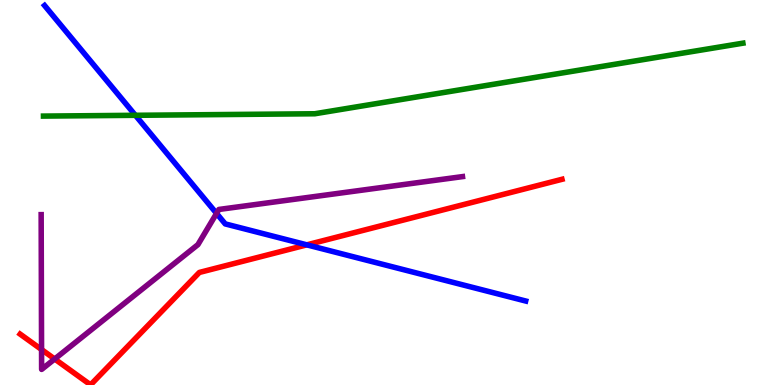[{'lines': ['blue', 'red'], 'intersections': [{'x': 3.96, 'y': 3.64}]}, {'lines': ['green', 'red'], 'intersections': []}, {'lines': ['purple', 'red'], 'intersections': [{'x': 0.536, 'y': 0.921}, {'x': 0.706, 'y': 0.675}]}, {'lines': ['blue', 'green'], 'intersections': [{'x': 1.75, 'y': 7.01}]}, {'lines': ['blue', 'purple'], 'intersections': [{'x': 2.79, 'y': 4.46}]}, {'lines': ['green', 'purple'], 'intersections': []}]